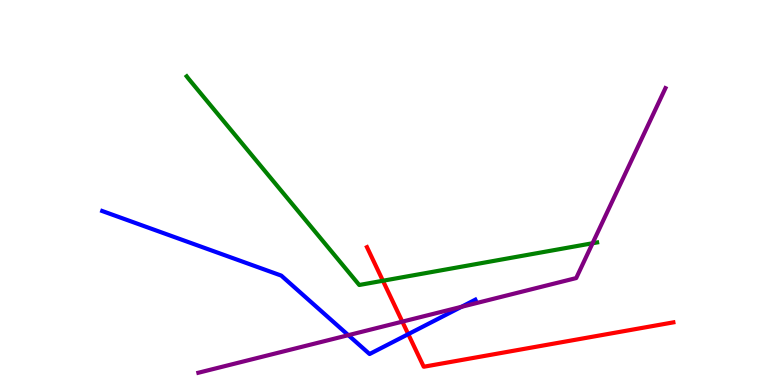[{'lines': ['blue', 'red'], 'intersections': [{'x': 5.27, 'y': 1.32}]}, {'lines': ['green', 'red'], 'intersections': [{'x': 4.94, 'y': 2.71}]}, {'lines': ['purple', 'red'], 'intersections': [{'x': 5.19, 'y': 1.65}]}, {'lines': ['blue', 'green'], 'intersections': []}, {'lines': ['blue', 'purple'], 'intersections': [{'x': 4.49, 'y': 1.29}, {'x': 5.95, 'y': 2.03}]}, {'lines': ['green', 'purple'], 'intersections': [{'x': 7.65, 'y': 3.68}]}]